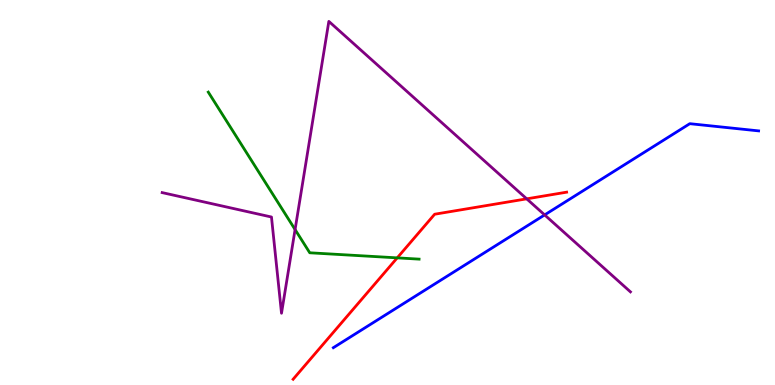[{'lines': ['blue', 'red'], 'intersections': []}, {'lines': ['green', 'red'], 'intersections': [{'x': 5.13, 'y': 3.3}]}, {'lines': ['purple', 'red'], 'intersections': [{'x': 6.8, 'y': 4.84}]}, {'lines': ['blue', 'green'], 'intersections': []}, {'lines': ['blue', 'purple'], 'intersections': [{'x': 7.03, 'y': 4.42}]}, {'lines': ['green', 'purple'], 'intersections': [{'x': 3.81, 'y': 4.04}]}]